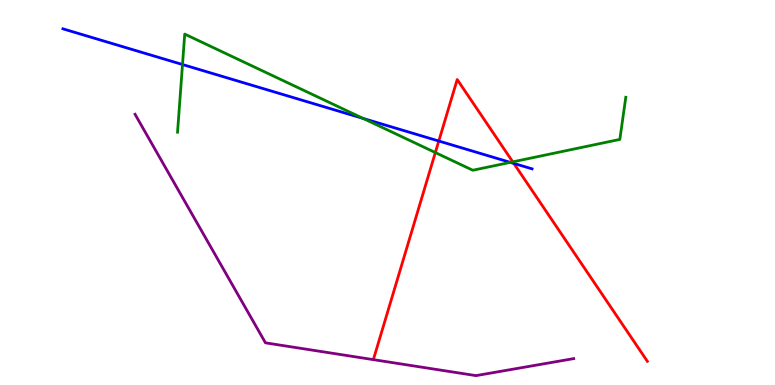[{'lines': ['blue', 'red'], 'intersections': [{'x': 5.66, 'y': 6.34}, {'x': 6.63, 'y': 5.76}]}, {'lines': ['green', 'red'], 'intersections': [{'x': 5.62, 'y': 6.04}, {'x': 6.62, 'y': 5.8}]}, {'lines': ['purple', 'red'], 'intersections': []}, {'lines': ['blue', 'green'], 'intersections': [{'x': 2.35, 'y': 8.32}, {'x': 4.69, 'y': 6.92}, {'x': 6.59, 'y': 5.78}]}, {'lines': ['blue', 'purple'], 'intersections': []}, {'lines': ['green', 'purple'], 'intersections': []}]